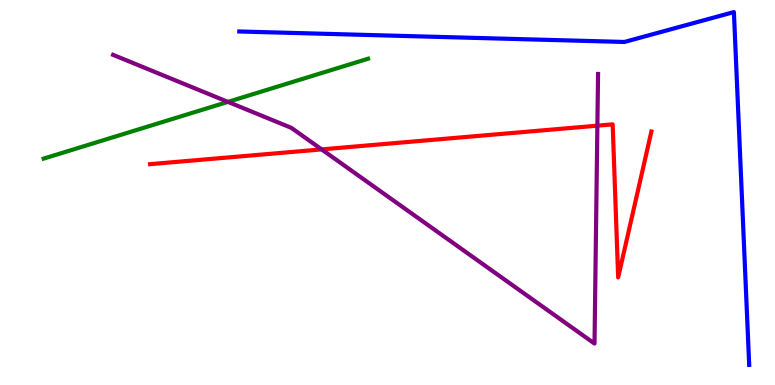[{'lines': ['blue', 'red'], 'intersections': []}, {'lines': ['green', 'red'], 'intersections': []}, {'lines': ['purple', 'red'], 'intersections': [{'x': 4.15, 'y': 6.12}, {'x': 7.71, 'y': 6.74}]}, {'lines': ['blue', 'green'], 'intersections': []}, {'lines': ['blue', 'purple'], 'intersections': []}, {'lines': ['green', 'purple'], 'intersections': [{'x': 2.94, 'y': 7.35}]}]